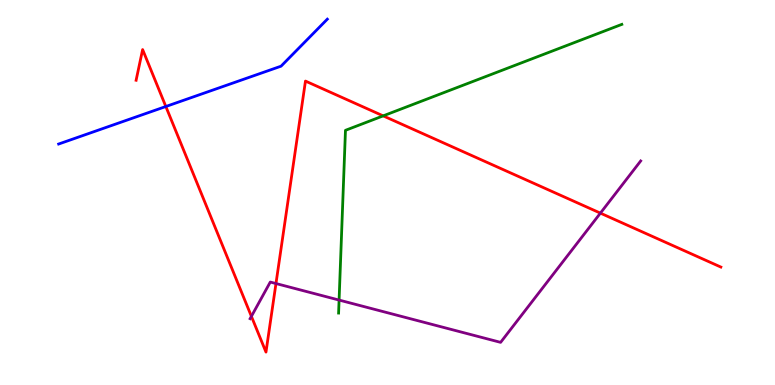[{'lines': ['blue', 'red'], 'intersections': [{'x': 2.14, 'y': 7.23}]}, {'lines': ['green', 'red'], 'intersections': [{'x': 4.94, 'y': 6.99}]}, {'lines': ['purple', 'red'], 'intersections': [{'x': 3.24, 'y': 1.78}, {'x': 3.56, 'y': 2.64}, {'x': 7.75, 'y': 4.46}]}, {'lines': ['blue', 'green'], 'intersections': []}, {'lines': ['blue', 'purple'], 'intersections': []}, {'lines': ['green', 'purple'], 'intersections': [{'x': 4.38, 'y': 2.21}]}]